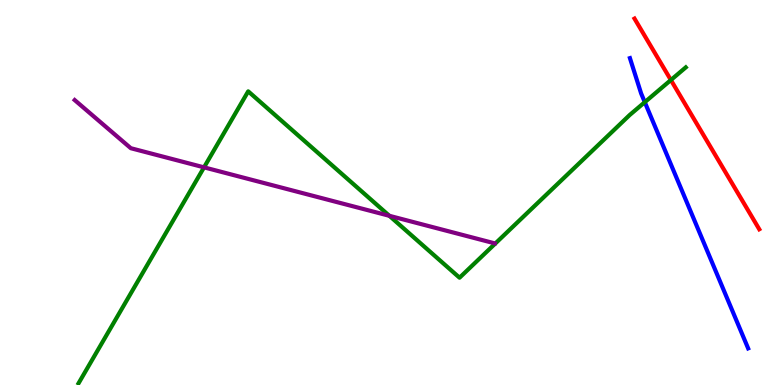[{'lines': ['blue', 'red'], 'intersections': []}, {'lines': ['green', 'red'], 'intersections': [{'x': 8.66, 'y': 7.92}]}, {'lines': ['purple', 'red'], 'intersections': []}, {'lines': ['blue', 'green'], 'intersections': [{'x': 8.32, 'y': 7.35}]}, {'lines': ['blue', 'purple'], 'intersections': []}, {'lines': ['green', 'purple'], 'intersections': [{'x': 2.63, 'y': 5.65}, {'x': 5.02, 'y': 4.39}]}]